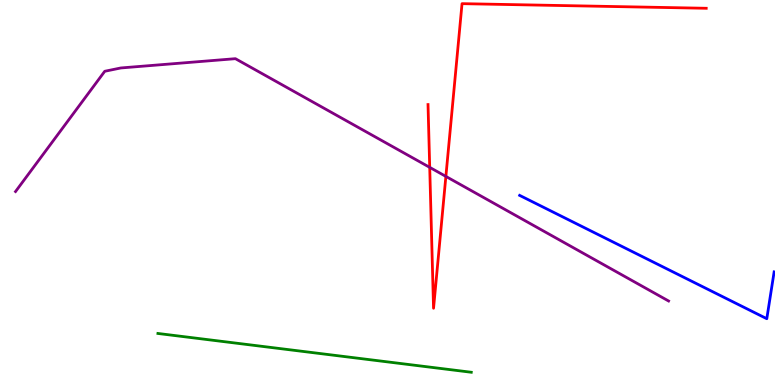[{'lines': ['blue', 'red'], 'intersections': []}, {'lines': ['green', 'red'], 'intersections': []}, {'lines': ['purple', 'red'], 'intersections': [{'x': 5.54, 'y': 5.65}, {'x': 5.75, 'y': 5.42}]}, {'lines': ['blue', 'green'], 'intersections': []}, {'lines': ['blue', 'purple'], 'intersections': []}, {'lines': ['green', 'purple'], 'intersections': []}]